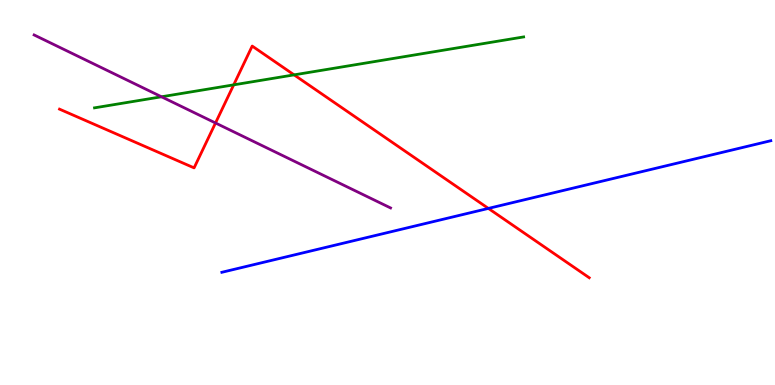[{'lines': ['blue', 'red'], 'intersections': [{'x': 6.3, 'y': 4.59}]}, {'lines': ['green', 'red'], 'intersections': [{'x': 3.02, 'y': 7.8}, {'x': 3.79, 'y': 8.06}]}, {'lines': ['purple', 'red'], 'intersections': [{'x': 2.78, 'y': 6.81}]}, {'lines': ['blue', 'green'], 'intersections': []}, {'lines': ['blue', 'purple'], 'intersections': []}, {'lines': ['green', 'purple'], 'intersections': [{'x': 2.08, 'y': 7.49}]}]